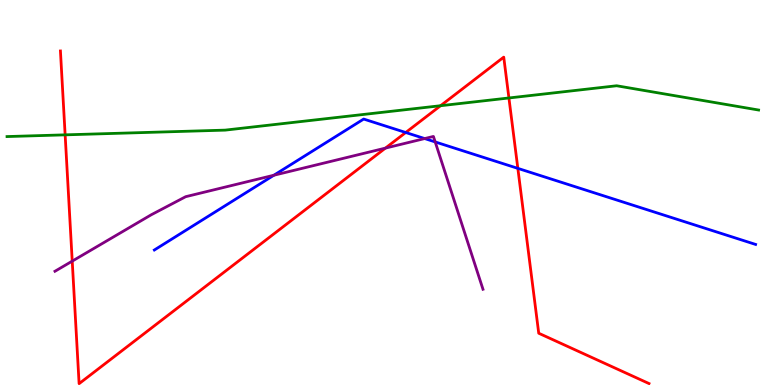[{'lines': ['blue', 'red'], 'intersections': [{'x': 5.24, 'y': 6.56}, {'x': 6.68, 'y': 5.63}]}, {'lines': ['green', 'red'], 'intersections': [{'x': 0.841, 'y': 6.5}, {'x': 5.68, 'y': 7.25}, {'x': 6.57, 'y': 7.46}]}, {'lines': ['purple', 'red'], 'intersections': [{'x': 0.932, 'y': 3.22}, {'x': 4.97, 'y': 6.15}]}, {'lines': ['blue', 'green'], 'intersections': []}, {'lines': ['blue', 'purple'], 'intersections': [{'x': 3.53, 'y': 5.45}, {'x': 5.48, 'y': 6.4}, {'x': 5.62, 'y': 6.31}]}, {'lines': ['green', 'purple'], 'intersections': []}]